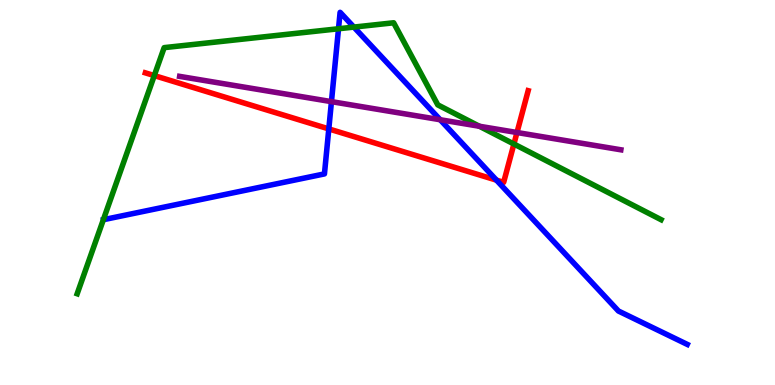[{'lines': ['blue', 'red'], 'intersections': [{'x': 4.24, 'y': 6.65}, {'x': 6.41, 'y': 5.32}]}, {'lines': ['green', 'red'], 'intersections': [{'x': 1.99, 'y': 8.04}, {'x': 6.63, 'y': 6.26}]}, {'lines': ['purple', 'red'], 'intersections': [{'x': 6.67, 'y': 6.56}]}, {'lines': ['blue', 'green'], 'intersections': [{'x': 4.37, 'y': 9.25}, {'x': 4.57, 'y': 9.3}]}, {'lines': ['blue', 'purple'], 'intersections': [{'x': 4.28, 'y': 7.36}, {'x': 5.68, 'y': 6.89}]}, {'lines': ['green', 'purple'], 'intersections': [{'x': 6.19, 'y': 6.72}]}]